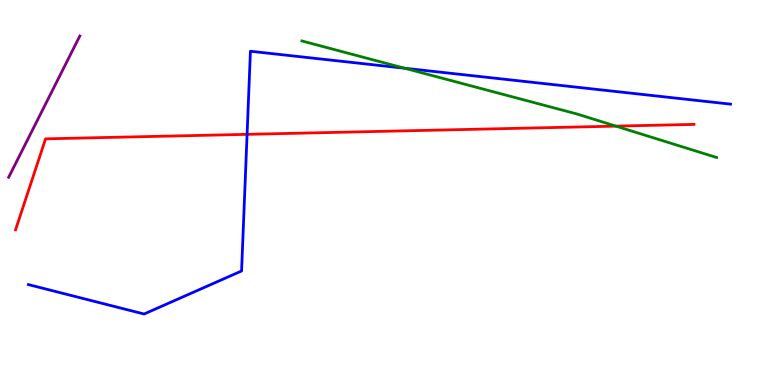[{'lines': ['blue', 'red'], 'intersections': [{'x': 3.19, 'y': 6.51}]}, {'lines': ['green', 'red'], 'intersections': [{'x': 7.95, 'y': 6.72}]}, {'lines': ['purple', 'red'], 'intersections': []}, {'lines': ['blue', 'green'], 'intersections': [{'x': 5.22, 'y': 8.23}]}, {'lines': ['blue', 'purple'], 'intersections': []}, {'lines': ['green', 'purple'], 'intersections': []}]